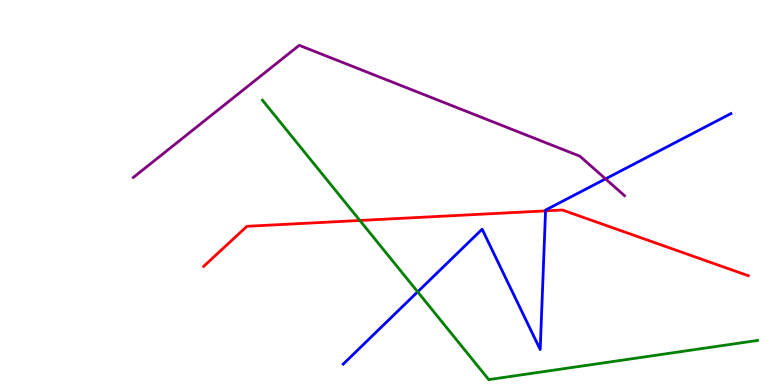[{'lines': ['blue', 'red'], 'intersections': [{'x': 7.04, 'y': 4.52}]}, {'lines': ['green', 'red'], 'intersections': [{'x': 4.64, 'y': 4.27}]}, {'lines': ['purple', 'red'], 'intersections': []}, {'lines': ['blue', 'green'], 'intersections': [{'x': 5.39, 'y': 2.42}]}, {'lines': ['blue', 'purple'], 'intersections': [{'x': 7.81, 'y': 5.35}]}, {'lines': ['green', 'purple'], 'intersections': []}]